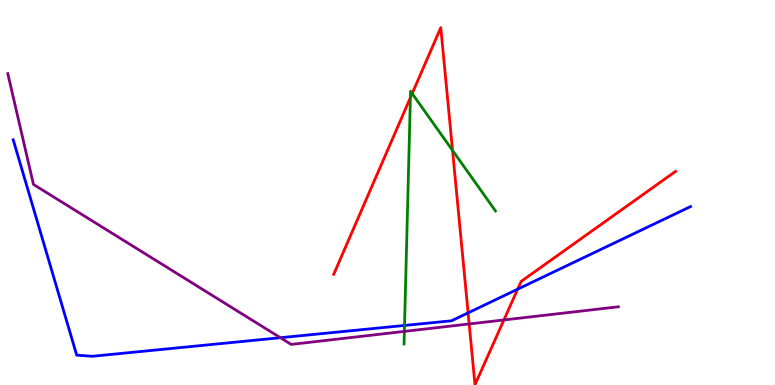[{'lines': ['blue', 'red'], 'intersections': [{'x': 6.04, 'y': 1.87}, {'x': 6.68, 'y': 2.49}]}, {'lines': ['green', 'red'], 'intersections': [{'x': 5.3, 'y': 7.46}, {'x': 5.32, 'y': 7.57}, {'x': 5.84, 'y': 6.09}]}, {'lines': ['purple', 'red'], 'intersections': [{'x': 6.05, 'y': 1.59}, {'x': 6.5, 'y': 1.69}]}, {'lines': ['blue', 'green'], 'intersections': [{'x': 5.22, 'y': 1.55}]}, {'lines': ['blue', 'purple'], 'intersections': [{'x': 3.62, 'y': 1.23}]}, {'lines': ['green', 'purple'], 'intersections': [{'x': 5.22, 'y': 1.39}]}]